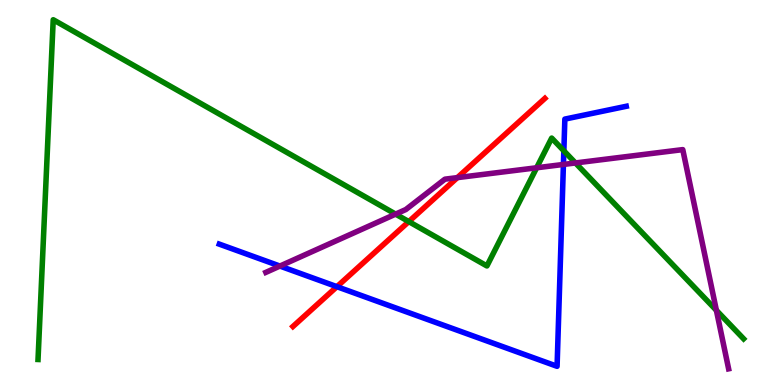[{'lines': ['blue', 'red'], 'intersections': [{'x': 4.35, 'y': 2.55}]}, {'lines': ['green', 'red'], 'intersections': [{'x': 5.27, 'y': 4.24}]}, {'lines': ['purple', 'red'], 'intersections': [{'x': 5.9, 'y': 5.39}]}, {'lines': ['blue', 'green'], 'intersections': [{'x': 7.28, 'y': 6.08}]}, {'lines': ['blue', 'purple'], 'intersections': [{'x': 3.61, 'y': 3.09}, {'x': 7.27, 'y': 5.73}]}, {'lines': ['green', 'purple'], 'intersections': [{'x': 5.1, 'y': 4.44}, {'x': 6.92, 'y': 5.64}, {'x': 7.43, 'y': 5.77}, {'x': 9.24, 'y': 1.94}]}]